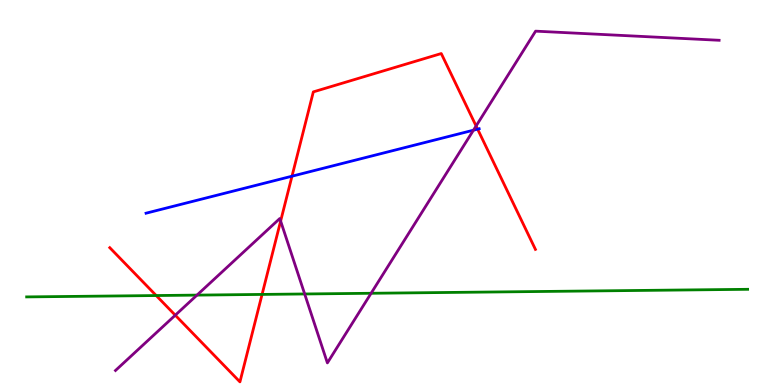[{'lines': ['blue', 'red'], 'intersections': [{'x': 3.77, 'y': 5.42}, {'x': 6.16, 'y': 6.65}]}, {'lines': ['green', 'red'], 'intersections': [{'x': 2.02, 'y': 2.32}, {'x': 3.38, 'y': 2.35}]}, {'lines': ['purple', 'red'], 'intersections': [{'x': 2.26, 'y': 1.81}, {'x': 3.62, 'y': 4.26}, {'x': 6.14, 'y': 6.73}]}, {'lines': ['blue', 'green'], 'intersections': []}, {'lines': ['blue', 'purple'], 'intersections': [{'x': 6.11, 'y': 6.62}]}, {'lines': ['green', 'purple'], 'intersections': [{'x': 2.54, 'y': 2.33}, {'x': 3.93, 'y': 2.36}, {'x': 4.79, 'y': 2.38}]}]